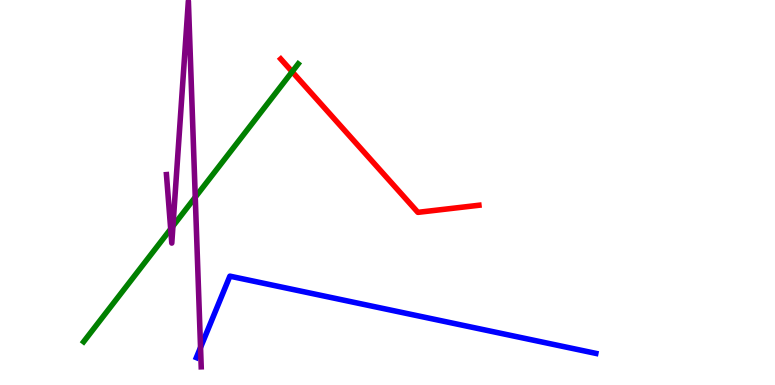[{'lines': ['blue', 'red'], 'intersections': []}, {'lines': ['green', 'red'], 'intersections': [{'x': 3.77, 'y': 8.14}]}, {'lines': ['purple', 'red'], 'intersections': []}, {'lines': ['blue', 'green'], 'intersections': []}, {'lines': ['blue', 'purple'], 'intersections': [{'x': 2.59, 'y': 0.974}]}, {'lines': ['green', 'purple'], 'intersections': [{'x': 2.2, 'y': 4.05}, {'x': 2.23, 'y': 4.13}, {'x': 2.52, 'y': 4.88}]}]